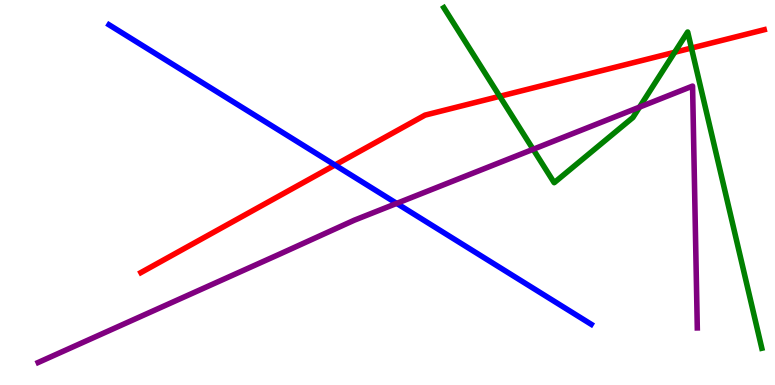[{'lines': ['blue', 'red'], 'intersections': [{'x': 4.32, 'y': 5.71}]}, {'lines': ['green', 'red'], 'intersections': [{'x': 6.45, 'y': 7.5}, {'x': 8.71, 'y': 8.64}, {'x': 8.92, 'y': 8.75}]}, {'lines': ['purple', 'red'], 'intersections': []}, {'lines': ['blue', 'green'], 'intersections': []}, {'lines': ['blue', 'purple'], 'intersections': [{'x': 5.12, 'y': 4.72}]}, {'lines': ['green', 'purple'], 'intersections': [{'x': 6.88, 'y': 6.12}, {'x': 8.25, 'y': 7.22}]}]